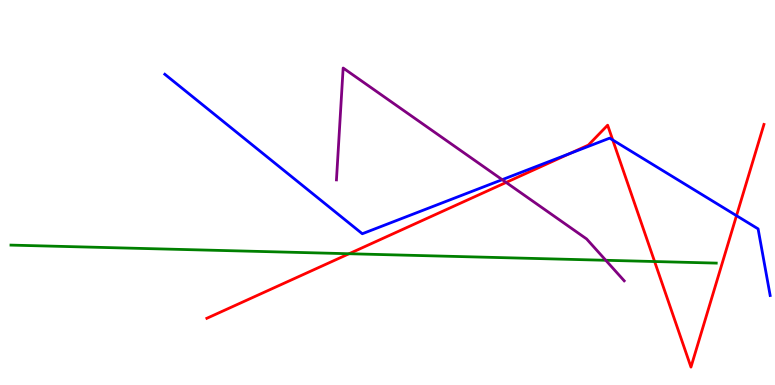[{'lines': ['blue', 'red'], 'intersections': [{'x': 7.35, 'y': 6.01}, {'x': 7.91, 'y': 6.36}, {'x': 9.5, 'y': 4.4}]}, {'lines': ['green', 'red'], 'intersections': [{'x': 4.5, 'y': 3.41}, {'x': 8.45, 'y': 3.21}]}, {'lines': ['purple', 'red'], 'intersections': [{'x': 6.53, 'y': 5.26}]}, {'lines': ['blue', 'green'], 'intersections': []}, {'lines': ['blue', 'purple'], 'intersections': [{'x': 6.48, 'y': 5.33}]}, {'lines': ['green', 'purple'], 'intersections': [{'x': 7.82, 'y': 3.24}]}]